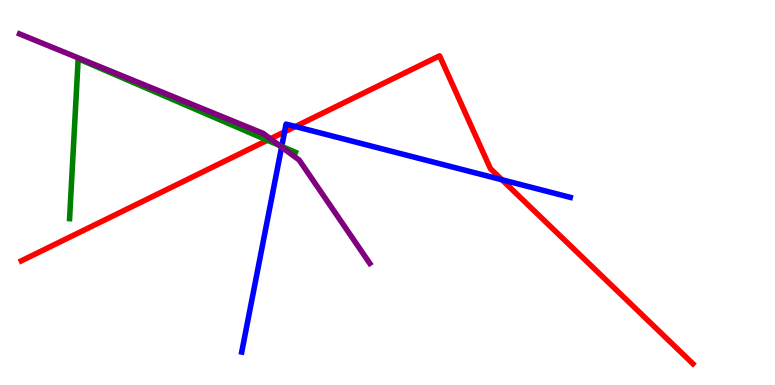[{'lines': ['blue', 'red'], 'intersections': [{'x': 3.67, 'y': 6.58}, {'x': 3.81, 'y': 6.71}, {'x': 6.48, 'y': 5.33}]}, {'lines': ['green', 'red'], 'intersections': [{'x': 3.45, 'y': 6.36}]}, {'lines': ['purple', 'red'], 'intersections': [{'x': 3.49, 'y': 6.4}]}, {'lines': ['blue', 'green'], 'intersections': [{'x': 3.64, 'y': 6.2}]}, {'lines': ['blue', 'purple'], 'intersections': [{'x': 3.63, 'y': 6.18}]}, {'lines': ['green', 'purple'], 'intersections': [{'x': 3.6, 'y': 6.22}]}]